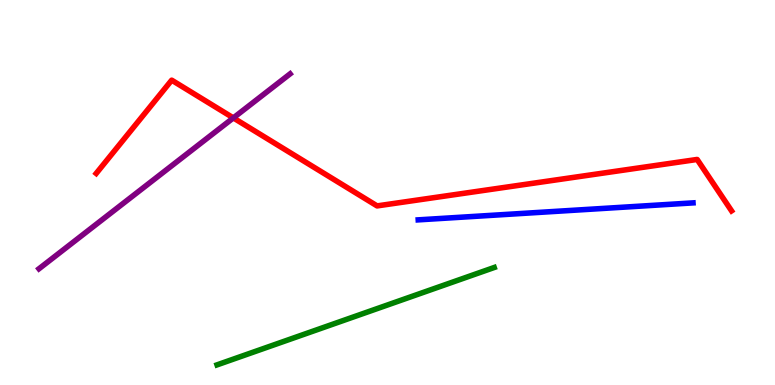[{'lines': ['blue', 'red'], 'intersections': []}, {'lines': ['green', 'red'], 'intersections': []}, {'lines': ['purple', 'red'], 'intersections': [{'x': 3.01, 'y': 6.94}]}, {'lines': ['blue', 'green'], 'intersections': []}, {'lines': ['blue', 'purple'], 'intersections': []}, {'lines': ['green', 'purple'], 'intersections': []}]